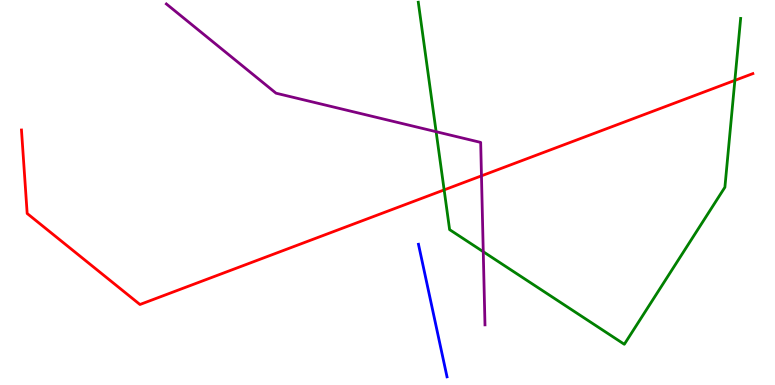[{'lines': ['blue', 'red'], 'intersections': []}, {'lines': ['green', 'red'], 'intersections': [{'x': 5.73, 'y': 5.07}, {'x': 9.48, 'y': 7.91}]}, {'lines': ['purple', 'red'], 'intersections': [{'x': 6.21, 'y': 5.43}]}, {'lines': ['blue', 'green'], 'intersections': []}, {'lines': ['blue', 'purple'], 'intersections': []}, {'lines': ['green', 'purple'], 'intersections': [{'x': 5.63, 'y': 6.58}, {'x': 6.24, 'y': 3.46}]}]